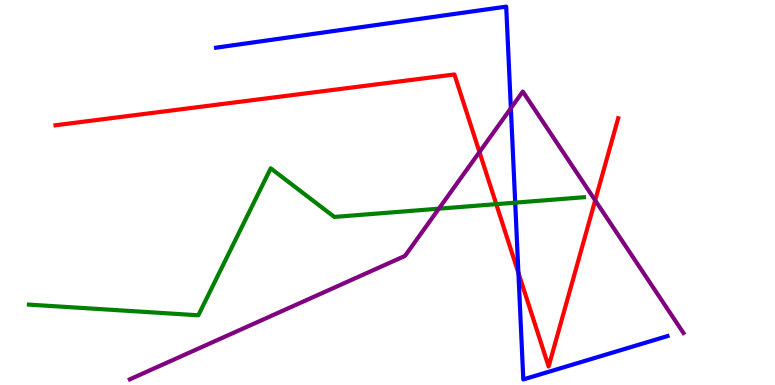[{'lines': ['blue', 'red'], 'intersections': [{'x': 6.69, 'y': 2.91}]}, {'lines': ['green', 'red'], 'intersections': [{'x': 6.4, 'y': 4.7}]}, {'lines': ['purple', 'red'], 'intersections': [{'x': 6.19, 'y': 6.05}, {'x': 7.68, 'y': 4.8}]}, {'lines': ['blue', 'green'], 'intersections': [{'x': 6.65, 'y': 4.74}]}, {'lines': ['blue', 'purple'], 'intersections': [{'x': 6.59, 'y': 7.19}]}, {'lines': ['green', 'purple'], 'intersections': [{'x': 5.66, 'y': 4.58}]}]